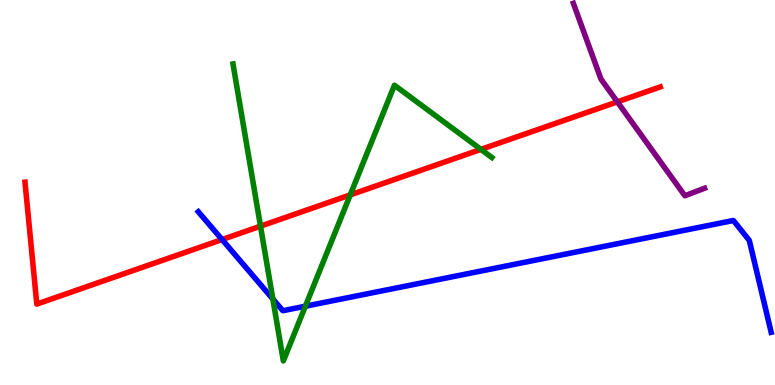[{'lines': ['blue', 'red'], 'intersections': [{'x': 2.87, 'y': 3.78}]}, {'lines': ['green', 'red'], 'intersections': [{'x': 3.36, 'y': 4.13}, {'x': 4.52, 'y': 4.94}, {'x': 6.21, 'y': 6.12}]}, {'lines': ['purple', 'red'], 'intersections': [{'x': 7.97, 'y': 7.35}]}, {'lines': ['blue', 'green'], 'intersections': [{'x': 3.52, 'y': 2.23}, {'x': 3.94, 'y': 2.05}]}, {'lines': ['blue', 'purple'], 'intersections': []}, {'lines': ['green', 'purple'], 'intersections': []}]